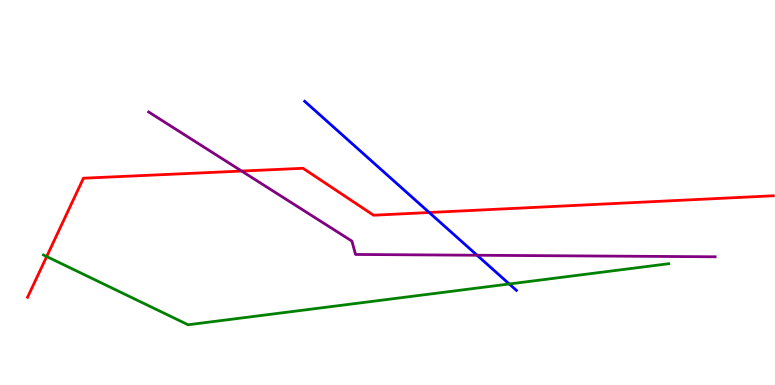[{'lines': ['blue', 'red'], 'intersections': [{'x': 5.54, 'y': 4.48}]}, {'lines': ['green', 'red'], 'intersections': [{'x': 0.602, 'y': 3.34}]}, {'lines': ['purple', 'red'], 'intersections': [{'x': 3.12, 'y': 5.56}]}, {'lines': ['blue', 'green'], 'intersections': [{'x': 6.57, 'y': 2.62}]}, {'lines': ['blue', 'purple'], 'intersections': [{'x': 6.16, 'y': 3.37}]}, {'lines': ['green', 'purple'], 'intersections': []}]